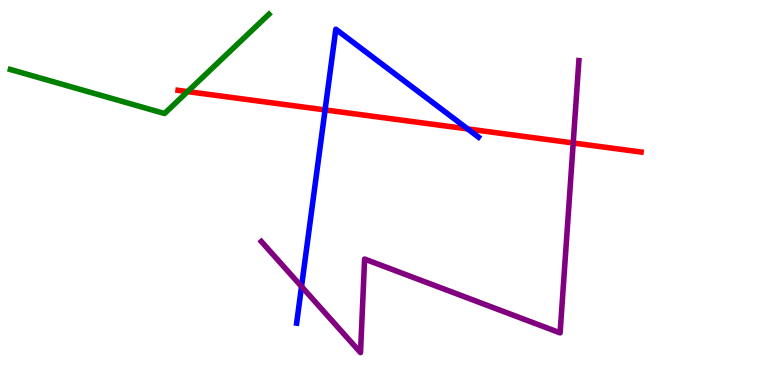[{'lines': ['blue', 'red'], 'intersections': [{'x': 4.19, 'y': 7.14}, {'x': 6.03, 'y': 6.65}]}, {'lines': ['green', 'red'], 'intersections': [{'x': 2.42, 'y': 7.62}]}, {'lines': ['purple', 'red'], 'intersections': [{'x': 7.4, 'y': 6.29}]}, {'lines': ['blue', 'green'], 'intersections': []}, {'lines': ['blue', 'purple'], 'intersections': [{'x': 3.89, 'y': 2.56}]}, {'lines': ['green', 'purple'], 'intersections': []}]